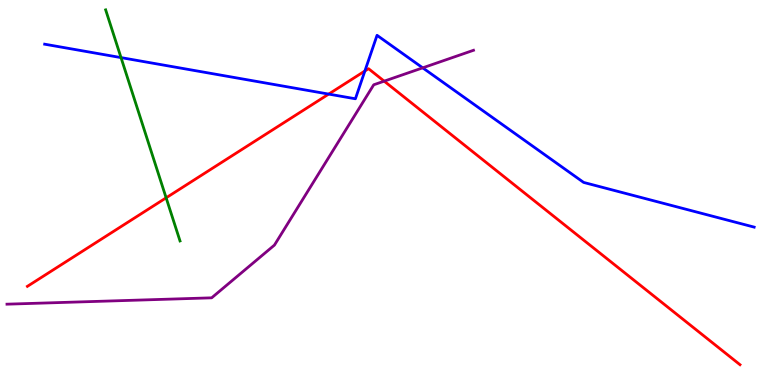[{'lines': ['blue', 'red'], 'intersections': [{'x': 4.24, 'y': 7.56}, {'x': 4.71, 'y': 8.16}]}, {'lines': ['green', 'red'], 'intersections': [{'x': 2.14, 'y': 4.86}]}, {'lines': ['purple', 'red'], 'intersections': [{'x': 4.96, 'y': 7.89}]}, {'lines': ['blue', 'green'], 'intersections': [{'x': 1.56, 'y': 8.5}]}, {'lines': ['blue', 'purple'], 'intersections': [{'x': 5.45, 'y': 8.24}]}, {'lines': ['green', 'purple'], 'intersections': []}]